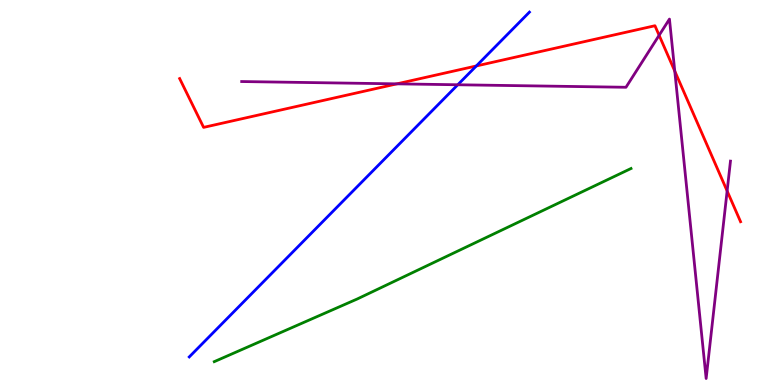[{'lines': ['blue', 'red'], 'intersections': [{'x': 6.15, 'y': 8.29}]}, {'lines': ['green', 'red'], 'intersections': []}, {'lines': ['purple', 'red'], 'intersections': [{'x': 5.12, 'y': 7.82}, {'x': 8.5, 'y': 9.08}, {'x': 8.71, 'y': 8.15}, {'x': 9.38, 'y': 5.04}]}, {'lines': ['blue', 'green'], 'intersections': []}, {'lines': ['blue', 'purple'], 'intersections': [{'x': 5.91, 'y': 7.8}]}, {'lines': ['green', 'purple'], 'intersections': []}]